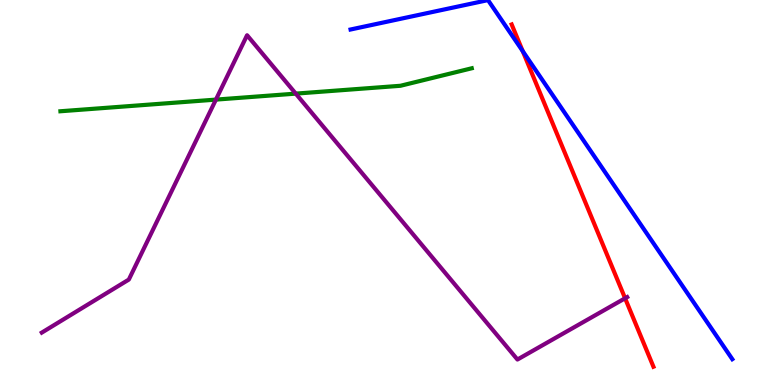[{'lines': ['blue', 'red'], 'intersections': [{'x': 6.74, 'y': 8.67}]}, {'lines': ['green', 'red'], 'intersections': []}, {'lines': ['purple', 'red'], 'intersections': [{'x': 8.07, 'y': 2.25}]}, {'lines': ['blue', 'green'], 'intersections': []}, {'lines': ['blue', 'purple'], 'intersections': []}, {'lines': ['green', 'purple'], 'intersections': [{'x': 2.79, 'y': 7.41}, {'x': 3.82, 'y': 7.57}]}]